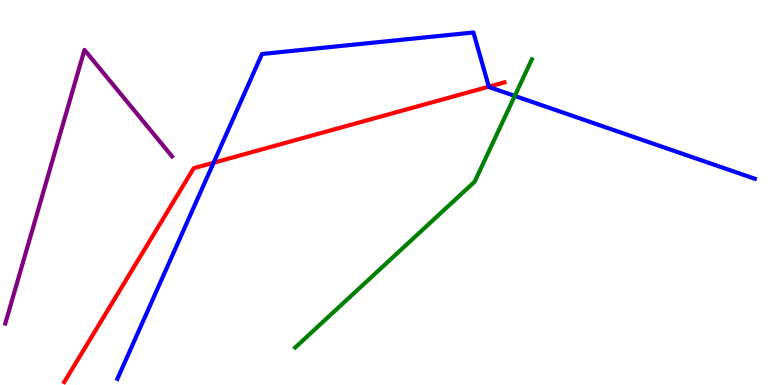[{'lines': ['blue', 'red'], 'intersections': [{'x': 2.76, 'y': 5.77}, {'x': 6.31, 'y': 7.75}]}, {'lines': ['green', 'red'], 'intersections': []}, {'lines': ['purple', 'red'], 'intersections': []}, {'lines': ['blue', 'green'], 'intersections': [{'x': 6.64, 'y': 7.51}]}, {'lines': ['blue', 'purple'], 'intersections': []}, {'lines': ['green', 'purple'], 'intersections': []}]